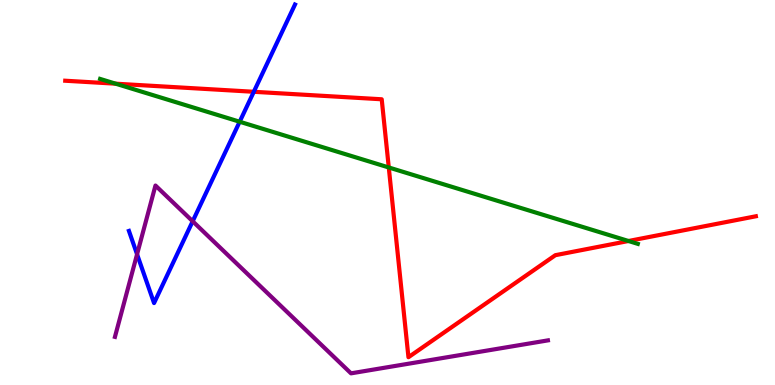[{'lines': ['blue', 'red'], 'intersections': [{'x': 3.27, 'y': 7.62}]}, {'lines': ['green', 'red'], 'intersections': [{'x': 1.49, 'y': 7.83}, {'x': 5.02, 'y': 5.65}, {'x': 8.11, 'y': 3.74}]}, {'lines': ['purple', 'red'], 'intersections': []}, {'lines': ['blue', 'green'], 'intersections': [{'x': 3.09, 'y': 6.84}]}, {'lines': ['blue', 'purple'], 'intersections': [{'x': 1.77, 'y': 3.4}, {'x': 2.49, 'y': 4.25}]}, {'lines': ['green', 'purple'], 'intersections': []}]